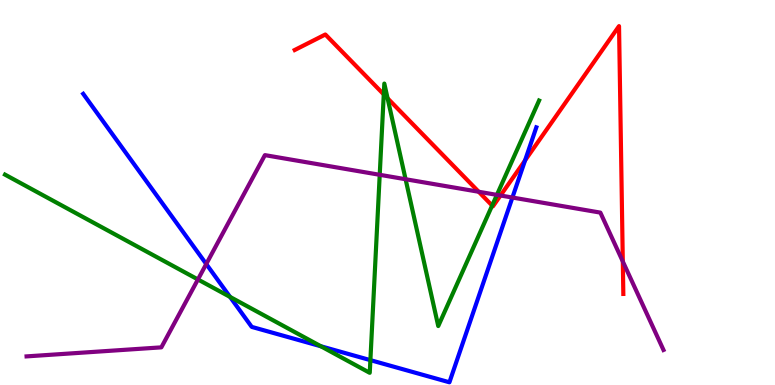[{'lines': ['blue', 'red'], 'intersections': [{'x': 6.77, 'y': 5.83}]}, {'lines': ['green', 'red'], 'intersections': [{'x': 4.95, 'y': 7.55}, {'x': 5.0, 'y': 7.45}, {'x': 6.35, 'y': 4.66}]}, {'lines': ['purple', 'red'], 'intersections': [{'x': 6.18, 'y': 5.02}, {'x': 6.46, 'y': 4.92}, {'x': 8.04, 'y': 3.21}]}, {'lines': ['blue', 'green'], 'intersections': [{'x': 2.97, 'y': 2.29}, {'x': 4.14, 'y': 1.01}, {'x': 4.78, 'y': 0.646}]}, {'lines': ['blue', 'purple'], 'intersections': [{'x': 2.66, 'y': 3.14}, {'x': 6.61, 'y': 4.87}]}, {'lines': ['green', 'purple'], 'intersections': [{'x': 2.55, 'y': 2.74}, {'x': 4.9, 'y': 5.46}, {'x': 5.23, 'y': 5.34}, {'x': 6.41, 'y': 4.94}]}]